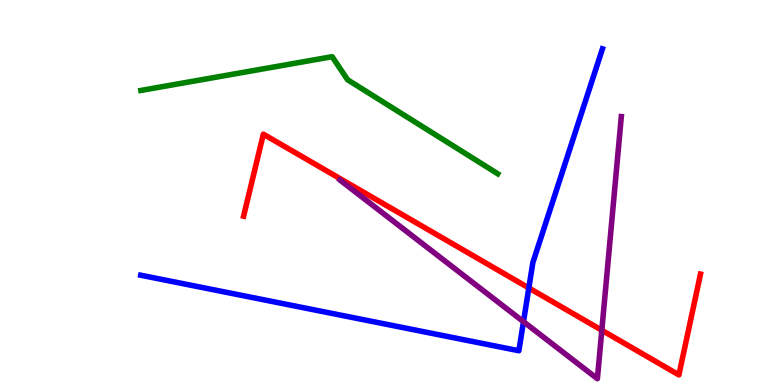[{'lines': ['blue', 'red'], 'intersections': [{'x': 6.82, 'y': 2.52}]}, {'lines': ['green', 'red'], 'intersections': []}, {'lines': ['purple', 'red'], 'intersections': [{'x': 7.77, 'y': 1.42}]}, {'lines': ['blue', 'green'], 'intersections': []}, {'lines': ['blue', 'purple'], 'intersections': [{'x': 6.75, 'y': 1.64}]}, {'lines': ['green', 'purple'], 'intersections': []}]